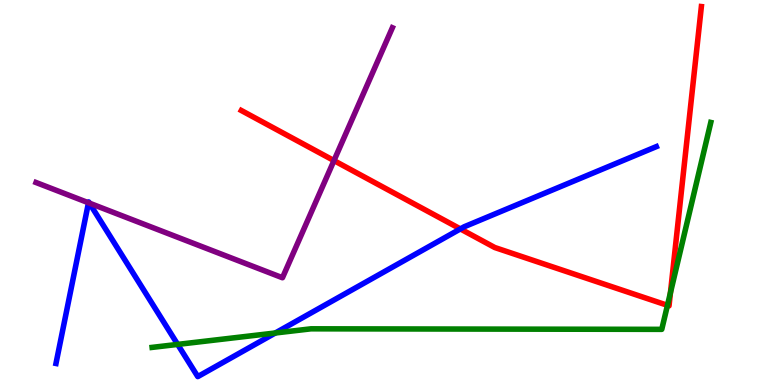[{'lines': ['blue', 'red'], 'intersections': [{'x': 5.94, 'y': 4.05}]}, {'lines': ['green', 'red'], 'intersections': [{'x': 8.61, 'y': 2.07}, {'x': 8.65, 'y': 2.4}]}, {'lines': ['purple', 'red'], 'intersections': [{'x': 4.31, 'y': 5.83}]}, {'lines': ['blue', 'green'], 'intersections': [{'x': 2.29, 'y': 1.05}, {'x': 3.55, 'y': 1.35}]}, {'lines': ['blue', 'purple'], 'intersections': [{'x': 1.14, 'y': 4.73}, {'x': 1.15, 'y': 4.72}]}, {'lines': ['green', 'purple'], 'intersections': []}]